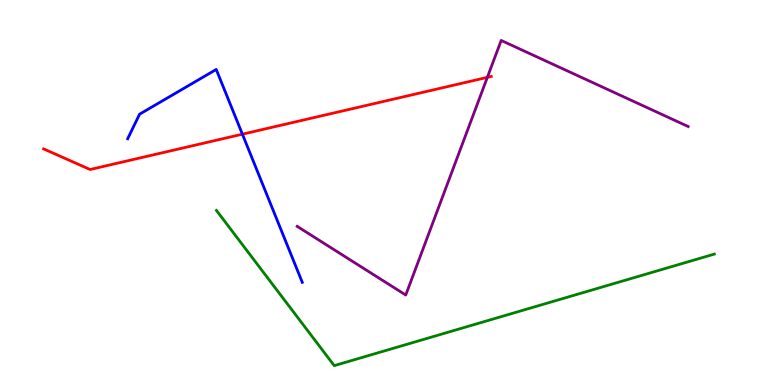[{'lines': ['blue', 'red'], 'intersections': [{'x': 3.13, 'y': 6.51}]}, {'lines': ['green', 'red'], 'intersections': []}, {'lines': ['purple', 'red'], 'intersections': [{'x': 6.29, 'y': 7.99}]}, {'lines': ['blue', 'green'], 'intersections': []}, {'lines': ['blue', 'purple'], 'intersections': []}, {'lines': ['green', 'purple'], 'intersections': []}]